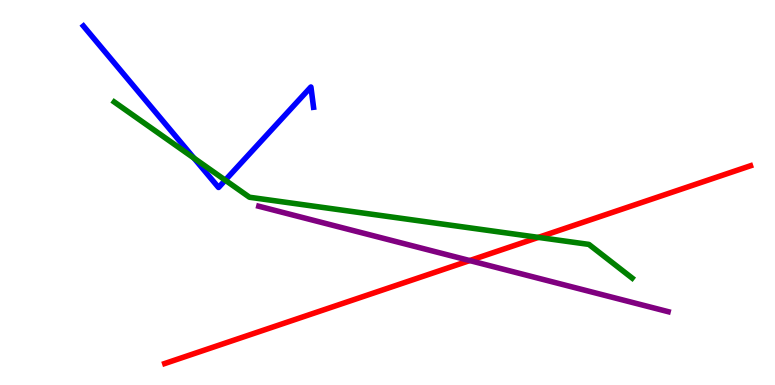[{'lines': ['blue', 'red'], 'intersections': []}, {'lines': ['green', 'red'], 'intersections': [{'x': 6.95, 'y': 3.83}]}, {'lines': ['purple', 'red'], 'intersections': [{'x': 6.06, 'y': 3.23}]}, {'lines': ['blue', 'green'], 'intersections': [{'x': 2.5, 'y': 5.89}, {'x': 2.91, 'y': 5.32}]}, {'lines': ['blue', 'purple'], 'intersections': []}, {'lines': ['green', 'purple'], 'intersections': []}]